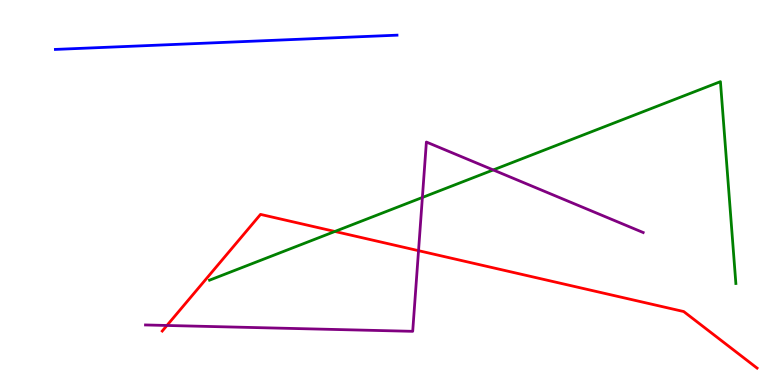[{'lines': ['blue', 'red'], 'intersections': []}, {'lines': ['green', 'red'], 'intersections': [{'x': 4.32, 'y': 3.99}]}, {'lines': ['purple', 'red'], 'intersections': [{'x': 2.15, 'y': 1.55}, {'x': 5.4, 'y': 3.49}]}, {'lines': ['blue', 'green'], 'intersections': []}, {'lines': ['blue', 'purple'], 'intersections': []}, {'lines': ['green', 'purple'], 'intersections': [{'x': 5.45, 'y': 4.87}, {'x': 6.36, 'y': 5.59}]}]